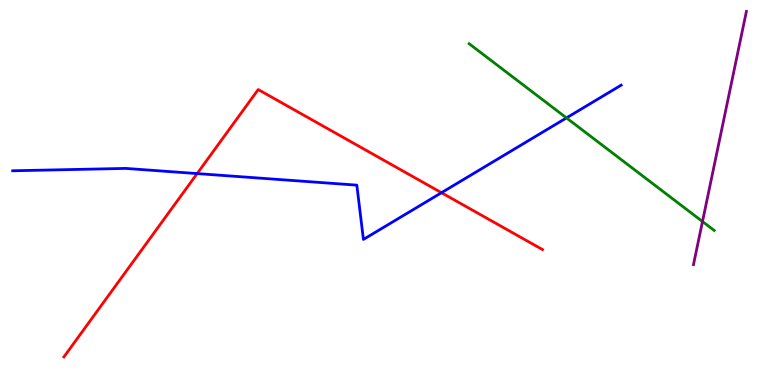[{'lines': ['blue', 'red'], 'intersections': [{'x': 2.54, 'y': 5.49}, {'x': 5.7, 'y': 4.99}]}, {'lines': ['green', 'red'], 'intersections': []}, {'lines': ['purple', 'red'], 'intersections': []}, {'lines': ['blue', 'green'], 'intersections': [{'x': 7.31, 'y': 6.94}]}, {'lines': ['blue', 'purple'], 'intersections': []}, {'lines': ['green', 'purple'], 'intersections': [{'x': 9.06, 'y': 4.25}]}]